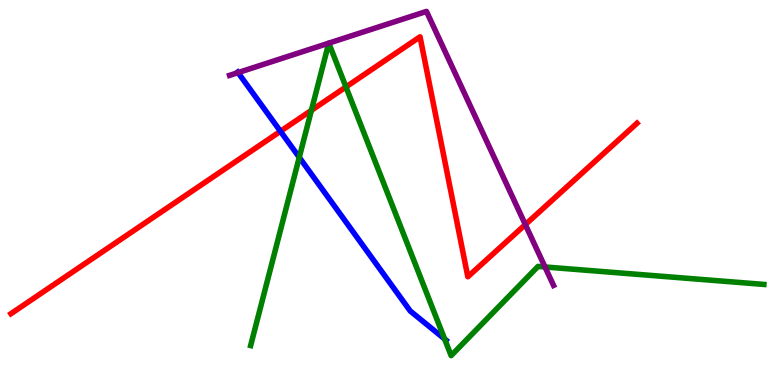[{'lines': ['blue', 'red'], 'intersections': [{'x': 3.62, 'y': 6.59}]}, {'lines': ['green', 'red'], 'intersections': [{'x': 4.02, 'y': 7.13}, {'x': 4.46, 'y': 7.74}]}, {'lines': ['purple', 'red'], 'intersections': [{'x': 6.78, 'y': 4.17}]}, {'lines': ['blue', 'green'], 'intersections': [{'x': 3.86, 'y': 5.91}, {'x': 5.74, 'y': 1.2}]}, {'lines': ['blue', 'purple'], 'intersections': [{'x': 3.07, 'y': 8.11}]}, {'lines': ['green', 'purple'], 'intersections': [{'x': 4.24, 'y': 8.88}, {'x': 4.24, 'y': 8.88}, {'x': 7.03, 'y': 3.07}]}]